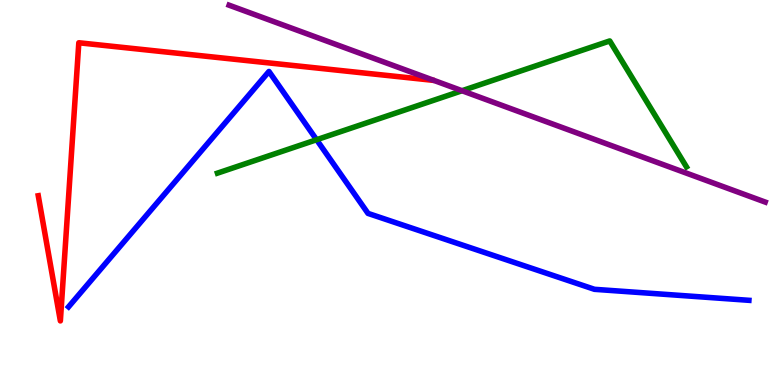[{'lines': ['blue', 'red'], 'intersections': []}, {'lines': ['green', 'red'], 'intersections': []}, {'lines': ['purple', 'red'], 'intersections': []}, {'lines': ['blue', 'green'], 'intersections': [{'x': 4.09, 'y': 6.37}]}, {'lines': ['blue', 'purple'], 'intersections': []}, {'lines': ['green', 'purple'], 'intersections': [{'x': 5.96, 'y': 7.64}]}]